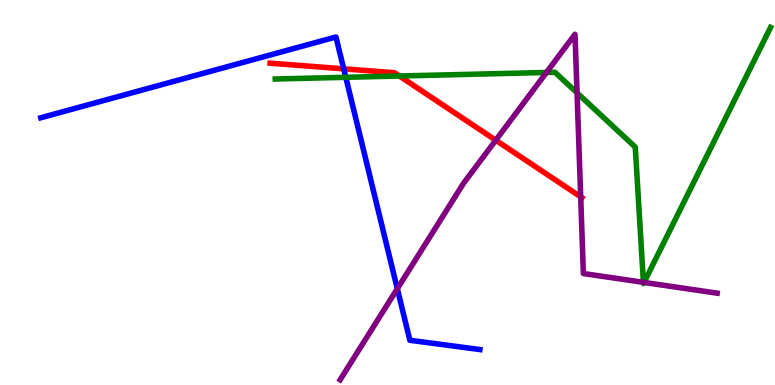[{'lines': ['blue', 'red'], 'intersections': [{'x': 4.43, 'y': 8.21}]}, {'lines': ['green', 'red'], 'intersections': [{'x': 5.15, 'y': 8.03}]}, {'lines': ['purple', 'red'], 'intersections': [{'x': 6.4, 'y': 6.36}, {'x': 7.49, 'y': 4.89}]}, {'lines': ['blue', 'green'], 'intersections': [{'x': 4.46, 'y': 7.99}]}, {'lines': ['blue', 'purple'], 'intersections': [{'x': 5.13, 'y': 2.5}]}, {'lines': ['green', 'purple'], 'intersections': [{'x': 7.05, 'y': 8.12}, {'x': 7.45, 'y': 7.59}, {'x': 8.3, 'y': 2.67}, {'x': 8.31, 'y': 2.66}]}]